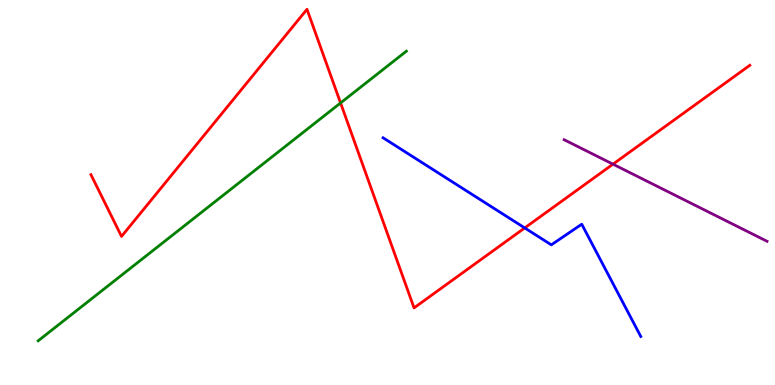[{'lines': ['blue', 'red'], 'intersections': [{'x': 6.77, 'y': 4.08}]}, {'lines': ['green', 'red'], 'intersections': [{'x': 4.39, 'y': 7.33}]}, {'lines': ['purple', 'red'], 'intersections': [{'x': 7.91, 'y': 5.74}]}, {'lines': ['blue', 'green'], 'intersections': []}, {'lines': ['blue', 'purple'], 'intersections': []}, {'lines': ['green', 'purple'], 'intersections': []}]